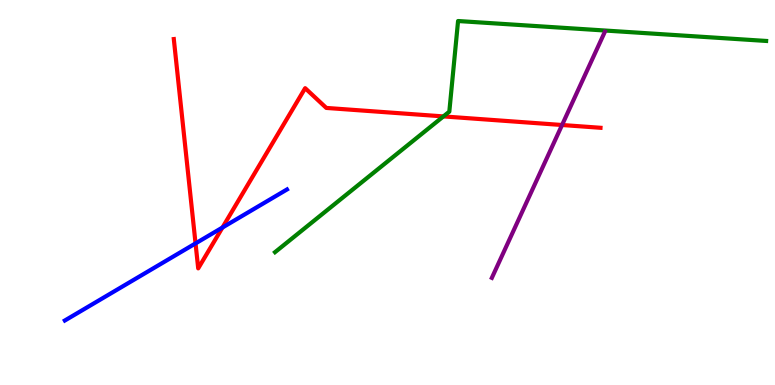[{'lines': ['blue', 'red'], 'intersections': [{'x': 2.52, 'y': 3.68}, {'x': 2.87, 'y': 4.09}]}, {'lines': ['green', 'red'], 'intersections': [{'x': 5.72, 'y': 6.98}]}, {'lines': ['purple', 'red'], 'intersections': [{'x': 7.25, 'y': 6.75}]}, {'lines': ['blue', 'green'], 'intersections': []}, {'lines': ['blue', 'purple'], 'intersections': []}, {'lines': ['green', 'purple'], 'intersections': []}]